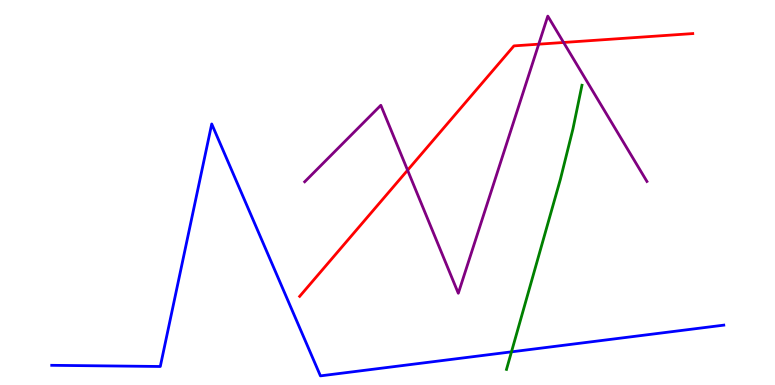[{'lines': ['blue', 'red'], 'intersections': []}, {'lines': ['green', 'red'], 'intersections': []}, {'lines': ['purple', 'red'], 'intersections': [{'x': 5.26, 'y': 5.58}, {'x': 6.95, 'y': 8.85}, {'x': 7.27, 'y': 8.9}]}, {'lines': ['blue', 'green'], 'intersections': [{'x': 6.6, 'y': 0.861}]}, {'lines': ['blue', 'purple'], 'intersections': []}, {'lines': ['green', 'purple'], 'intersections': []}]